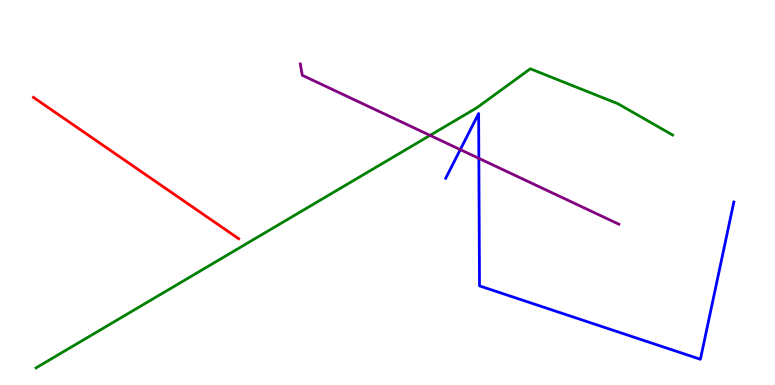[{'lines': ['blue', 'red'], 'intersections': []}, {'lines': ['green', 'red'], 'intersections': []}, {'lines': ['purple', 'red'], 'intersections': []}, {'lines': ['blue', 'green'], 'intersections': []}, {'lines': ['blue', 'purple'], 'intersections': [{'x': 5.94, 'y': 6.11}, {'x': 6.18, 'y': 5.89}]}, {'lines': ['green', 'purple'], 'intersections': [{'x': 5.55, 'y': 6.48}]}]